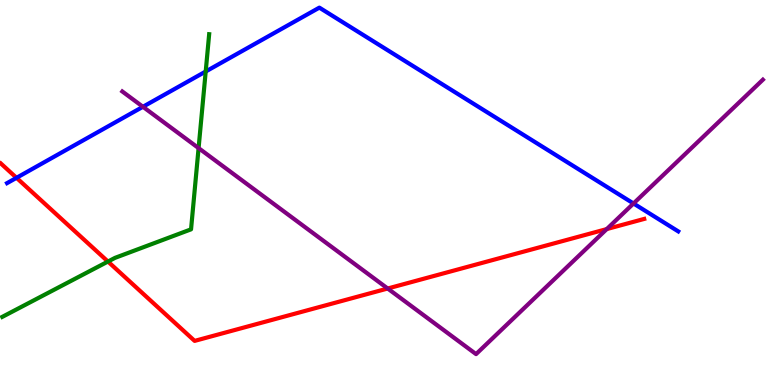[{'lines': ['blue', 'red'], 'intersections': [{'x': 0.213, 'y': 5.38}]}, {'lines': ['green', 'red'], 'intersections': [{'x': 1.39, 'y': 3.21}]}, {'lines': ['purple', 'red'], 'intersections': [{'x': 5.0, 'y': 2.51}, {'x': 7.83, 'y': 4.05}]}, {'lines': ['blue', 'green'], 'intersections': [{'x': 2.65, 'y': 8.14}]}, {'lines': ['blue', 'purple'], 'intersections': [{'x': 1.84, 'y': 7.23}, {'x': 8.17, 'y': 4.71}]}, {'lines': ['green', 'purple'], 'intersections': [{'x': 2.56, 'y': 6.15}]}]